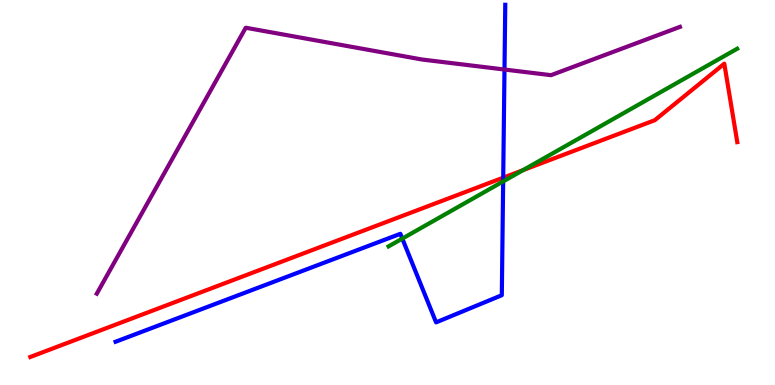[{'lines': ['blue', 'red'], 'intersections': [{'x': 6.49, 'y': 5.39}]}, {'lines': ['green', 'red'], 'intersections': [{'x': 6.75, 'y': 5.58}]}, {'lines': ['purple', 'red'], 'intersections': []}, {'lines': ['blue', 'green'], 'intersections': [{'x': 5.19, 'y': 3.8}, {'x': 6.49, 'y': 5.29}]}, {'lines': ['blue', 'purple'], 'intersections': [{'x': 6.51, 'y': 8.19}]}, {'lines': ['green', 'purple'], 'intersections': []}]